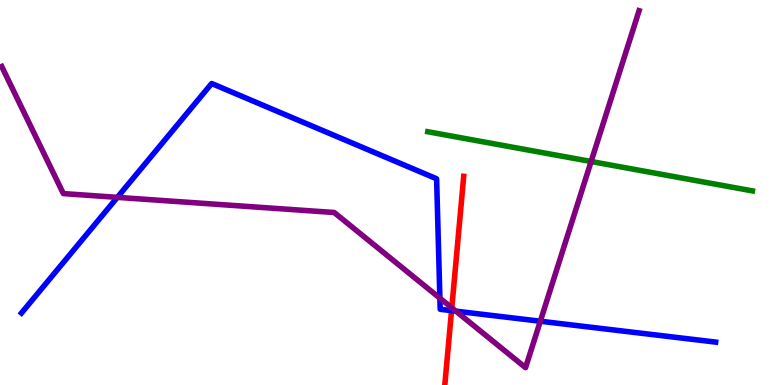[{'lines': ['blue', 'red'], 'intersections': [{'x': 5.83, 'y': 1.93}]}, {'lines': ['green', 'red'], 'intersections': []}, {'lines': ['purple', 'red'], 'intersections': [{'x': 5.83, 'y': 2.0}]}, {'lines': ['blue', 'green'], 'intersections': []}, {'lines': ['blue', 'purple'], 'intersections': [{'x': 1.51, 'y': 4.87}, {'x': 5.68, 'y': 2.26}, {'x': 5.88, 'y': 1.92}, {'x': 6.97, 'y': 1.66}]}, {'lines': ['green', 'purple'], 'intersections': [{'x': 7.63, 'y': 5.81}]}]